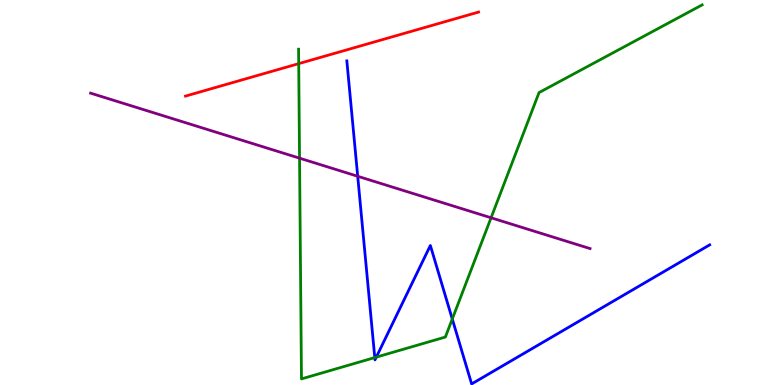[{'lines': ['blue', 'red'], 'intersections': []}, {'lines': ['green', 'red'], 'intersections': [{'x': 3.85, 'y': 8.35}]}, {'lines': ['purple', 'red'], 'intersections': []}, {'lines': ['blue', 'green'], 'intersections': [{'x': 4.84, 'y': 0.712}, {'x': 4.86, 'y': 0.724}, {'x': 5.84, 'y': 1.71}]}, {'lines': ['blue', 'purple'], 'intersections': [{'x': 4.62, 'y': 5.42}]}, {'lines': ['green', 'purple'], 'intersections': [{'x': 3.87, 'y': 5.89}, {'x': 6.34, 'y': 4.34}]}]